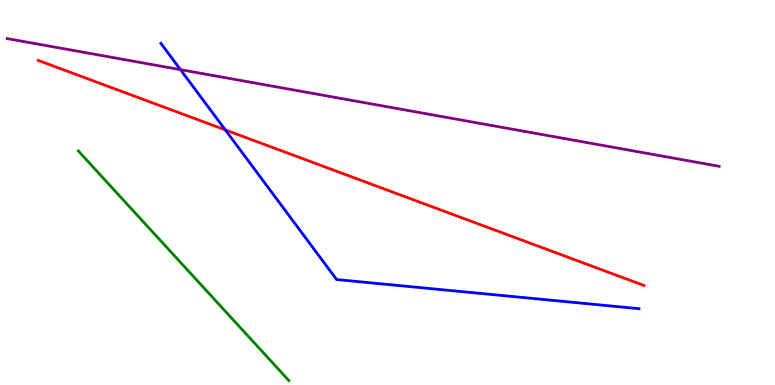[{'lines': ['blue', 'red'], 'intersections': [{'x': 2.91, 'y': 6.63}]}, {'lines': ['green', 'red'], 'intersections': []}, {'lines': ['purple', 'red'], 'intersections': []}, {'lines': ['blue', 'green'], 'intersections': []}, {'lines': ['blue', 'purple'], 'intersections': [{'x': 2.33, 'y': 8.19}]}, {'lines': ['green', 'purple'], 'intersections': []}]